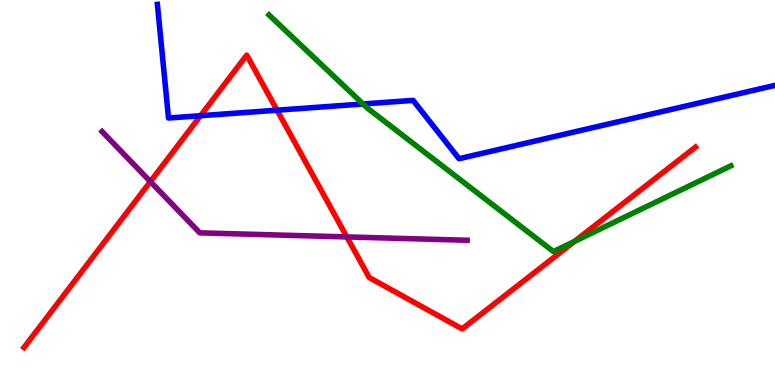[{'lines': ['blue', 'red'], 'intersections': [{'x': 2.59, 'y': 6.99}, {'x': 3.57, 'y': 7.14}]}, {'lines': ['green', 'red'], 'intersections': [{'x': 7.41, 'y': 3.73}]}, {'lines': ['purple', 'red'], 'intersections': [{'x': 1.94, 'y': 5.28}, {'x': 4.48, 'y': 3.85}]}, {'lines': ['blue', 'green'], 'intersections': [{'x': 4.68, 'y': 7.3}]}, {'lines': ['blue', 'purple'], 'intersections': []}, {'lines': ['green', 'purple'], 'intersections': []}]